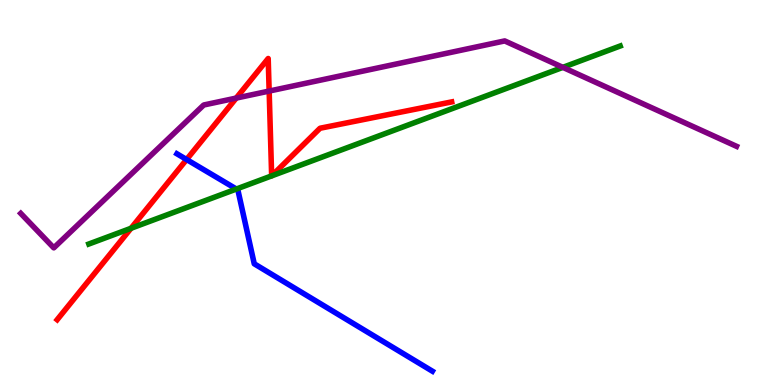[{'lines': ['blue', 'red'], 'intersections': [{'x': 2.41, 'y': 5.86}]}, {'lines': ['green', 'red'], 'intersections': [{'x': 1.69, 'y': 4.07}, {'x': 3.51, 'y': 5.43}, {'x': 3.51, 'y': 5.43}]}, {'lines': ['purple', 'red'], 'intersections': [{'x': 3.05, 'y': 7.45}, {'x': 3.47, 'y': 7.63}]}, {'lines': ['blue', 'green'], 'intersections': [{'x': 3.05, 'y': 5.09}]}, {'lines': ['blue', 'purple'], 'intersections': []}, {'lines': ['green', 'purple'], 'intersections': [{'x': 7.26, 'y': 8.25}]}]